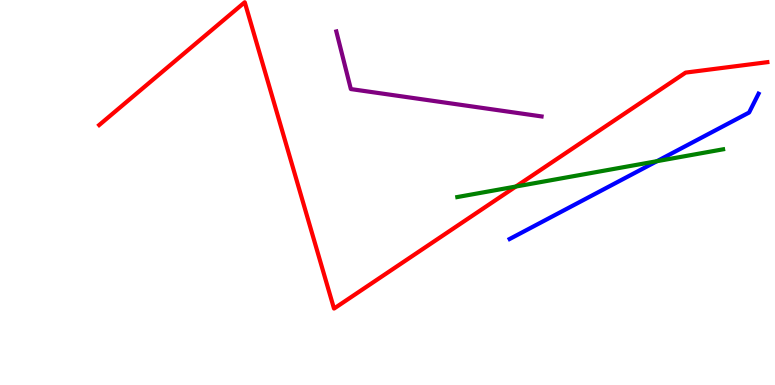[{'lines': ['blue', 'red'], 'intersections': []}, {'lines': ['green', 'red'], 'intersections': [{'x': 6.66, 'y': 5.15}]}, {'lines': ['purple', 'red'], 'intersections': []}, {'lines': ['blue', 'green'], 'intersections': [{'x': 8.48, 'y': 5.81}]}, {'lines': ['blue', 'purple'], 'intersections': []}, {'lines': ['green', 'purple'], 'intersections': []}]